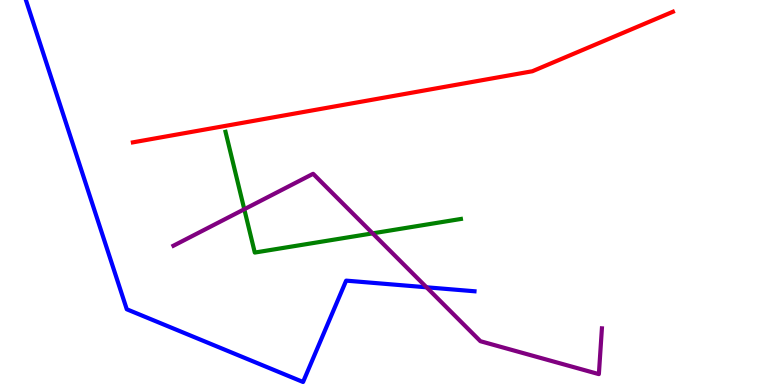[{'lines': ['blue', 'red'], 'intersections': []}, {'lines': ['green', 'red'], 'intersections': []}, {'lines': ['purple', 'red'], 'intersections': []}, {'lines': ['blue', 'green'], 'intersections': []}, {'lines': ['blue', 'purple'], 'intersections': [{'x': 5.5, 'y': 2.54}]}, {'lines': ['green', 'purple'], 'intersections': [{'x': 3.15, 'y': 4.57}, {'x': 4.81, 'y': 3.94}]}]